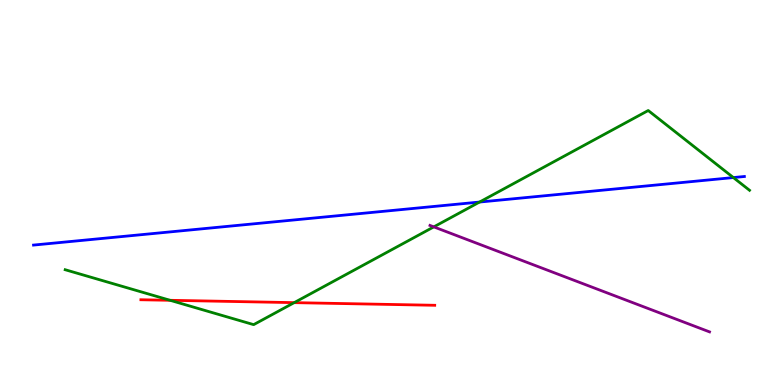[{'lines': ['blue', 'red'], 'intersections': []}, {'lines': ['green', 'red'], 'intersections': [{'x': 2.2, 'y': 2.2}, {'x': 3.8, 'y': 2.14}]}, {'lines': ['purple', 'red'], 'intersections': []}, {'lines': ['blue', 'green'], 'intersections': [{'x': 6.19, 'y': 4.75}, {'x': 9.46, 'y': 5.39}]}, {'lines': ['blue', 'purple'], 'intersections': []}, {'lines': ['green', 'purple'], 'intersections': [{'x': 5.6, 'y': 4.11}]}]